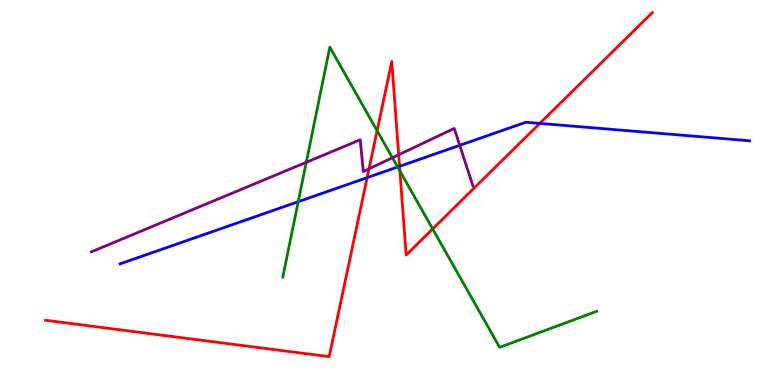[{'lines': ['blue', 'red'], 'intersections': [{'x': 4.74, 'y': 5.39}, {'x': 5.16, 'y': 5.68}, {'x': 6.96, 'y': 6.79}]}, {'lines': ['green', 'red'], 'intersections': [{'x': 4.87, 'y': 6.61}, {'x': 5.16, 'y': 5.56}, {'x': 5.58, 'y': 4.05}]}, {'lines': ['purple', 'red'], 'intersections': [{'x': 4.76, 'y': 5.62}, {'x': 5.14, 'y': 5.98}]}, {'lines': ['blue', 'green'], 'intersections': [{'x': 3.85, 'y': 4.76}, {'x': 5.13, 'y': 5.66}]}, {'lines': ['blue', 'purple'], 'intersections': [{'x': 5.93, 'y': 6.23}]}, {'lines': ['green', 'purple'], 'intersections': [{'x': 3.95, 'y': 5.78}, {'x': 5.06, 'y': 5.9}]}]